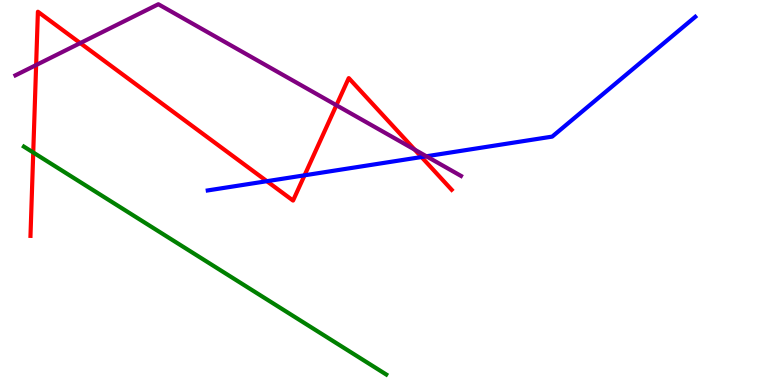[{'lines': ['blue', 'red'], 'intersections': [{'x': 3.44, 'y': 5.29}, {'x': 3.93, 'y': 5.45}, {'x': 5.44, 'y': 5.92}]}, {'lines': ['green', 'red'], 'intersections': [{'x': 0.429, 'y': 6.04}]}, {'lines': ['purple', 'red'], 'intersections': [{'x': 0.466, 'y': 8.31}, {'x': 1.04, 'y': 8.88}, {'x': 4.34, 'y': 7.27}, {'x': 5.35, 'y': 6.11}]}, {'lines': ['blue', 'green'], 'intersections': []}, {'lines': ['blue', 'purple'], 'intersections': [{'x': 5.5, 'y': 5.94}]}, {'lines': ['green', 'purple'], 'intersections': []}]